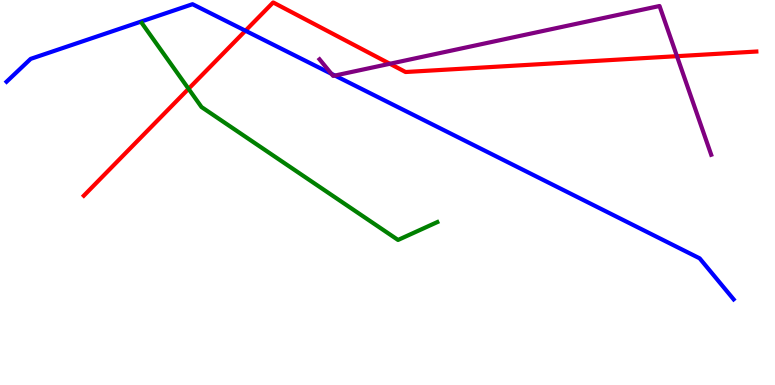[{'lines': ['blue', 'red'], 'intersections': [{'x': 3.17, 'y': 9.2}]}, {'lines': ['green', 'red'], 'intersections': [{'x': 2.43, 'y': 7.69}]}, {'lines': ['purple', 'red'], 'intersections': [{'x': 5.03, 'y': 8.34}, {'x': 8.73, 'y': 8.54}]}, {'lines': ['blue', 'green'], 'intersections': []}, {'lines': ['blue', 'purple'], 'intersections': [{'x': 4.28, 'y': 8.08}, {'x': 4.32, 'y': 8.04}]}, {'lines': ['green', 'purple'], 'intersections': []}]